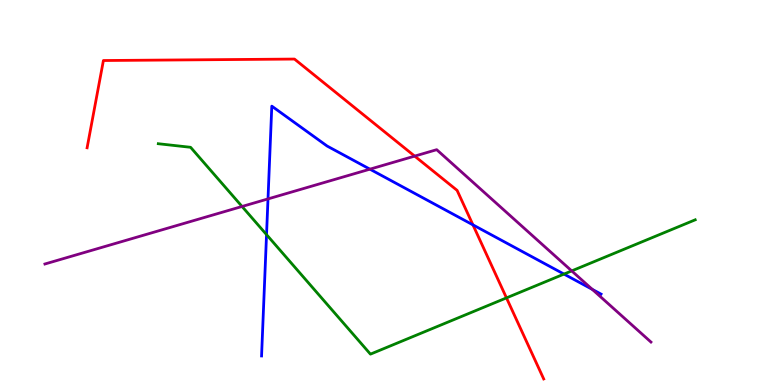[{'lines': ['blue', 'red'], 'intersections': [{'x': 6.1, 'y': 4.16}]}, {'lines': ['green', 'red'], 'intersections': [{'x': 6.54, 'y': 2.26}]}, {'lines': ['purple', 'red'], 'intersections': [{'x': 5.35, 'y': 5.95}]}, {'lines': ['blue', 'green'], 'intersections': [{'x': 3.44, 'y': 3.91}, {'x': 7.28, 'y': 2.88}]}, {'lines': ['blue', 'purple'], 'intersections': [{'x': 3.46, 'y': 4.83}, {'x': 4.77, 'y': 5.61}, {'x': 7.64, 'y': 2.48}]}, {'lines': ['green', 'purple'], 'intersections': [{'x': 3.12, 'y': 4.64}, {'x': 7.38, 'y': 2.96}]}]